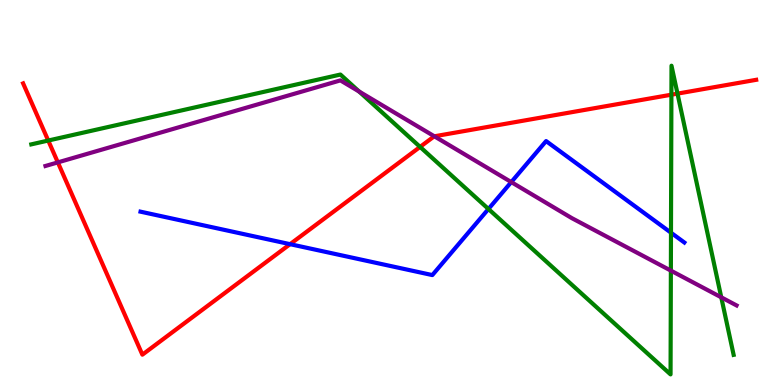[{'lines': ['blue', 'red'], 'intersections': [{'x': 3.74, 'y': 3.66}]}, {'lines': ['green', 'red'], 'intersections': [{'x': 0.622, 'y': 6.35}, {'x': 5.42, 'y': 6.18}, {'x': 8.66, 'y': 7.54}, {'x': 8.74, 'y': 7.57}]}, {'lines': ['purple', 'red'], 'intersections': [{'x': 0.746, 'y': 5.78}, {'x': 5.6, 'y': 6.46}]}, {'lines': ['blue', 'green'], 'intersections': [{'x': 6.3, 'y': 4.57}, {'x': 8.66, 'y': 3.96}]}, {'lines': ['blue', 'purple'], 'intersections': [{'x': 6.6, 'y': 5.27}]}, {'lines': ['green', 'purple'], 'intersections': [{'x': 4.63, 'y': 7.62}, {'x': 8.66, 'y': 2.97}, {'x': 9.31, 'y': 2.28}]}]